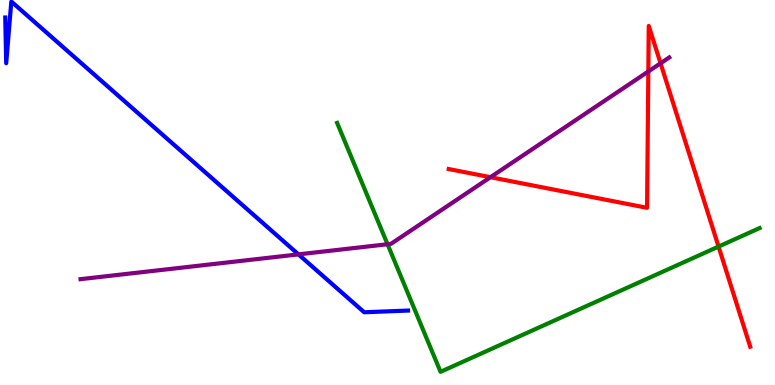[{'lines': ['blue', 'red'], 'intersections': []}, {'lines': ['green', 'red'], 'intersections': [{'x': 9.27, 'y': 3.6}]}, {'lines': ['purple', 'red'], 'intersections': [{'x': 6.33, 'y': 5.4}, {'x': 8.37, 'y': 8.14}, {'x': 8.52, 'y': 8.36}]}, {'lines': ['blue', 'green'], 'intersections': []}, {'lines': ['blue', 'purple'], 'intersections': [{'x': 3.85, 'y': 3.39}]}, {'lines': ['green', 'purple'], 'intersections': [{'x': 5.0, 'y': 3.66}]}]